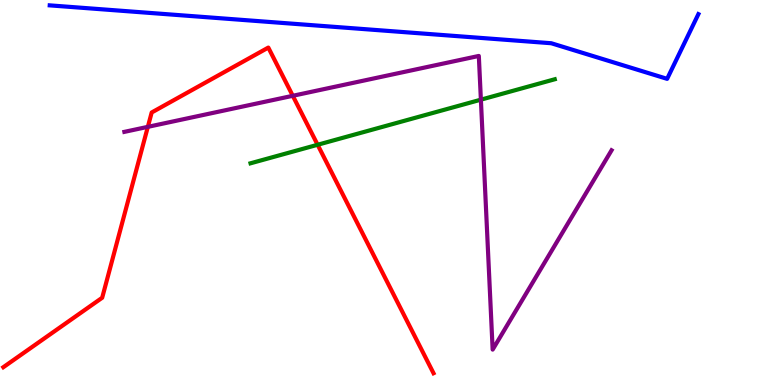[{'lines': ['blue', 'red'], 'intersections': []}, {'lines': ['green', 'red'], 'intersections': [{'x': 4.1, 'y': 6.24}]}, {'lines': ['purple', 'red'], 'intersections': [{'x': 1.91, 'y': 6.71}, {'x': 3.78, 'y': 7.51}]}, {'lines': ['blue', 'green'], 'intersections': []}, {'lines': ['blue', 'purple'], 'intersections': []}, {'lines': ['green', 'purple'], 'intersections': [{'x': 6.2, 'y': 7.41}]}]